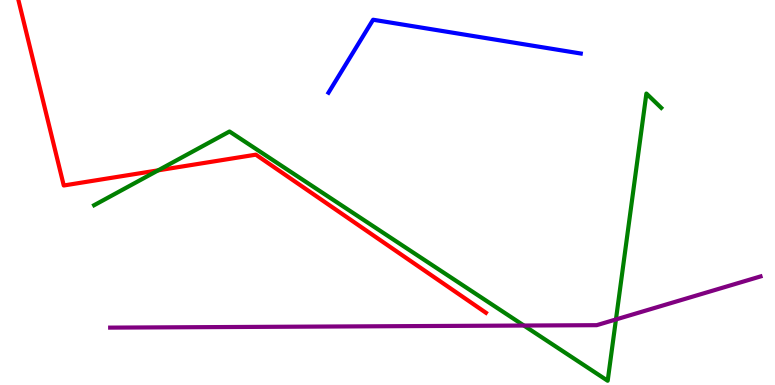[{'lines': ['blue', 'red'], 'intersections': []}, {'lines': ['green', 'red'], 'intersections': [{'x': 2.04, 'y': 5.58}]}, {'lines': ['purple', 'red'], 'intersections': []}, {'lines': ['blue', 'green'], 'intersections': []}, {'lines': ['blue', 'purple'], 'intersections': []}, {'lines': ['green', 'purple'], 'intersections': [{'x': 6.76, 'y': 1.54}, {'x': 7.95, 'y': 1.7}]}]